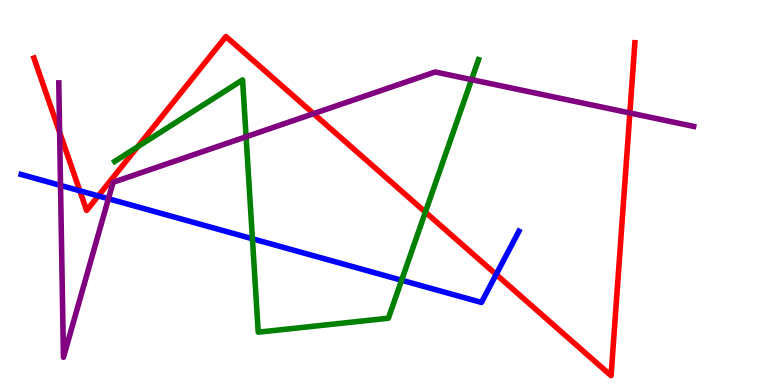[{'lines': ['blue', 'red'], 'intersections': [{'x': 1.03, 'y': 5.04}, {'x': 1.27, 'y': 4.91}, {'x': 6.4, 'y': 2.87}]}, {'lines': ['green', 'red'], 'intersections': [{'x': 1.78, 'y': 6.19}, {'x': 5.49, 'y': 4.49}]}, {'lines': ['purple', 'red'], 'intersections': [{'x': 0.769, 'y': 6.56}, {'x': 4.05, 'y': 7.05}, {'x': 8.13, 'y': 7.07}]}, {'lines': ['blue', 'green'], 'intersections': [{'x': 3.26, 'y': 3.8}, {'x': 5.18, 'y': 2.72}]}, {'lines': ['blue', 'purple'], 'intersections': [{'x': 0.781, 'y': 5.18}, {'x': 1.4, 'y': 4.84}]}, {'lines': ['green', 'purple'], 'intersections': [{'x': 3.18, 'y': 6.45}, {'x': 6.08, 'y': 7.93}]}]